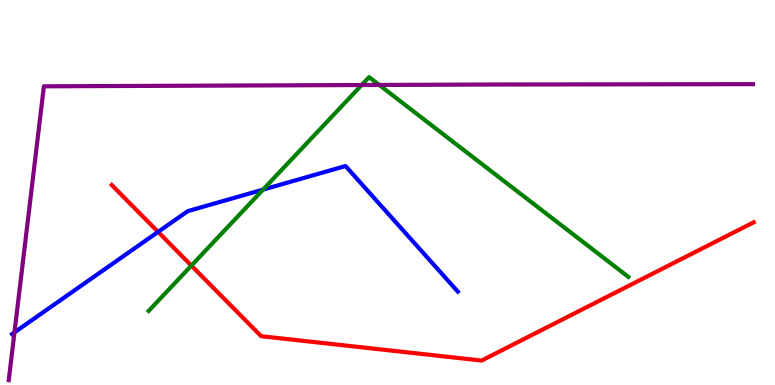[{'lines': ['blue', 'red'], 'intersections': [{'x': 2.04, 'y': 3.98}]}, {'lines': ['green', 'red'], 'intersections': [{'x': 2.47, 'y': 3.1}]}, {'lines': ['purple', 'red'], 'intersections': []}, {'lines': ['blue', 'green'], 'intersections': [{'x': 3.39, 'y': 5.07}]}, {'lines': ['blue', 'purple'], 'intersections': [{'x': 0.187, 'y': 1.37}]}, {'lines': ['green', 'purple'], 'intersections': [{'x': 4.67, 'y': 7.79}, {'x': 4.89, 'y': 7.79}]}]